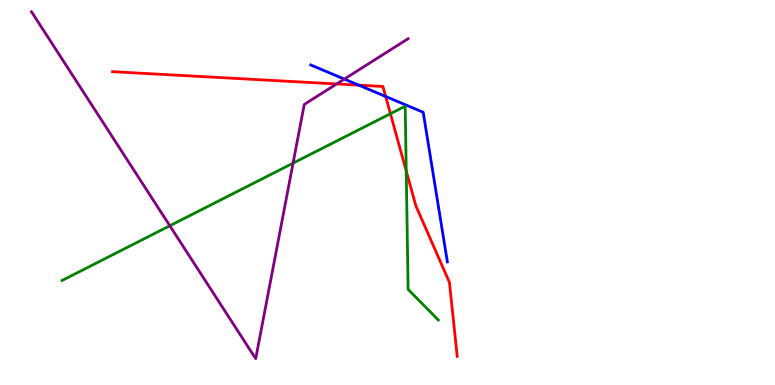[{'lines': ['blue', 'red'], 'intersections': [{'x': 4.63, 'y': 7.79}, {'x': 4.98, 'y': 7.49}]}, {'lines': ['green', 'red'], 'intersections': [{'x': 5.04, 'y': 7.05}, {'x': 5.24, 'y': 5.56}]}, {'lines': ['purple', 'red'], 'intersections': [{'x': 4.34, 'y': 7.82}]}, {'lines': ['blue', 'green'], 'intersections': []}, {'lines': ['blue', 'purple'], 'intersections': [{'x': 4.44, 'y': 7.95}]}, {'lines': ['green', 'purple'], 'intersections': [{'x': 2.19, 'y': 4.14}, {'x': 3.78, 'y': 5.76}]}]